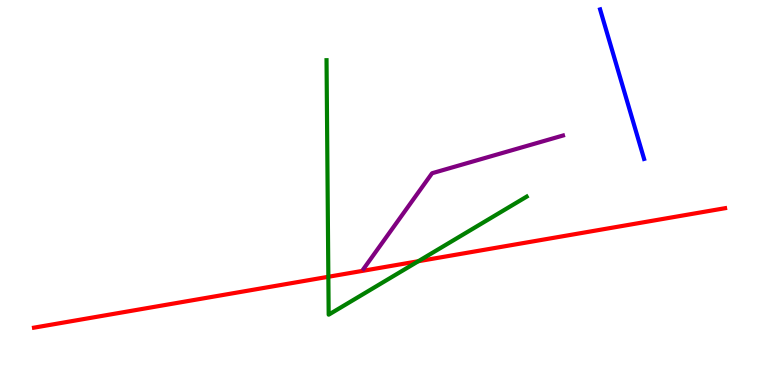[{'lines': ['blue', 'red'], 'intersections': []}, {'lines': ['green', 'red'], 'intersections': [{'x': 4.24, 'y': 2.81}, {'x': 5.4, 'y': 3.21}]}, {'lines': ['purple', 'red'], 'intersections': []}, {'lines': ['blue', 'green'], 'intersections': []}, {'lines': ['blue', 'purple'], 'intersections': []}, {'lines': ['green', 'purple'], 'intersections': []}]